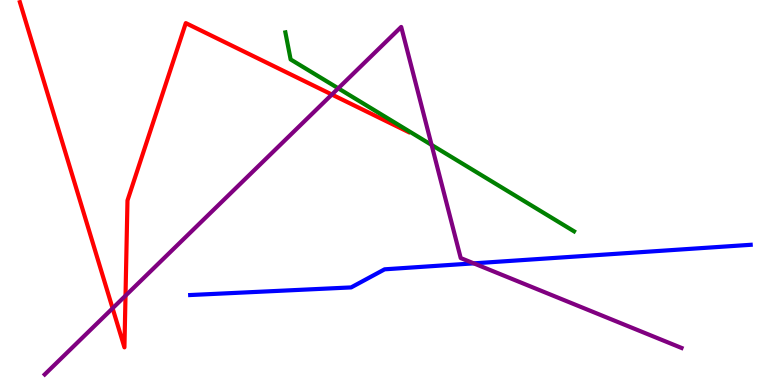[{'lines': ['blue', 'red'], 'intersections': []}, {'lines': ['green', 'red'], 'intersections': []}, {'lines': ['purple', 'red'], 'intersections': [{'x': 1.45, 'y': 1.99}, {'x': 1.62, 'y': 2.32}, {'x': 4.28, 'y': 7.54}]}, {'lines': ['blue', 'green'], 'intersections': []}, {'lines': ['blue', 'purple'], 'intersections': [{'x': 6.11, 'y': 3.16}]}, {'lines': ['green', 'purple'], 'intersections': [{'x': 4.36, 'y': 7.71}, {'x': 5.57, 'y': 6.24}]}]